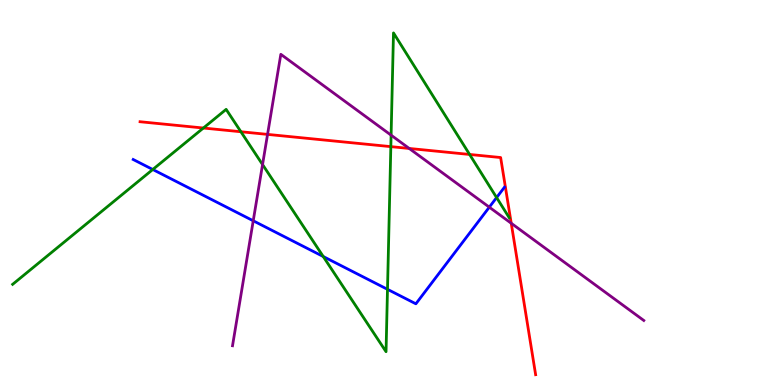[{'lines': ['blue', 'red'], 'intersections': []}, {'lines': ['green', 'red'], 'intersections': [{'x': 2.62, 'y': 6.67}, {'x': 3.11, 'y': 6.58}, {'x': 5.04, 'y': 6.19}, {'x': 6.06, 'y': 5.99}]}, {'lines': ['purple', 'red'], 'intersections': [{'x': 3.45, 'y': 6.51}, {'x': 5.28, 'y': 6.14}, {'x': 6.6, 'y': 4.2}]}, {'lines': ['blue', 'green'], 'intersections': [{'x': 1.97, 'y': 5.6}, {'x': 4.17, 'y': 3.34}, {'x': 5.0, 'y': 2.49}, {'x': 6.41, 'y': 4.87}]}, {'lines': ['blue', 'purple'], 'intersections': [{'x': 3.27, 'y': 4.27}, {'x': 6.31, 'y': 4.62}]}, {'lines': ['green', 'purple'], 'intersections': [{'x': 3.39, 'y': 5.73}, {'x': 5.05, 'y': 6.49}]}]